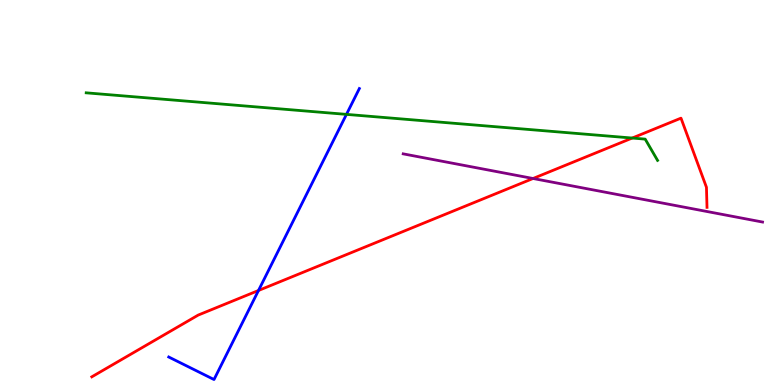[{'lines': ['blue', 'red'], 'intersections': [{'x': 3.34, 'y': 2.45}]}, {'lines': ['green', 'red'], 'intersections': [{'x': 8.16, 'y': 6.41}]}, {'lines': ['purple', 'red'], 'intersections': [{'x': 6.88, 'y': 5.36}]}, {'lines': ['blue', 'green'], 'intersections': [{'x': 4.47, 'y': 7.03}]}, {'lines': ['blue', 'purple'], 'intersections': []}, {'lines': ['green', 'purple'], 'intersections': []}]